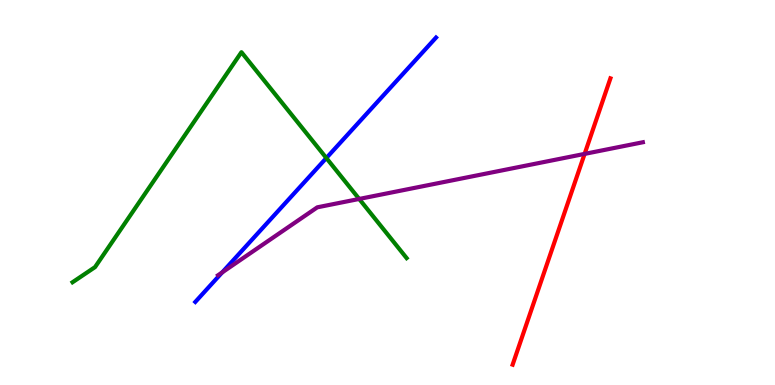[{'lines': ['blue', 'red'], 'intersections': []}, {'lines': ['green', 'red'], 'intersections': []}, {'lines': ['purple', 'red'], 'intersections': [{'x': 7.54, 'y': 6.0}]}, {'lines': ['blue', 'green'], 'intersections': [{'x': 4.21, 'y': 5.9}]}, {'lines': ['blue', 'purple'], 'intersections': [{'x': 2.87, 'y': 2.92}]}, {'lines': ['green', 'purple'], 'intersections': [{'x': 4.63, 'y': 4.83}]}]